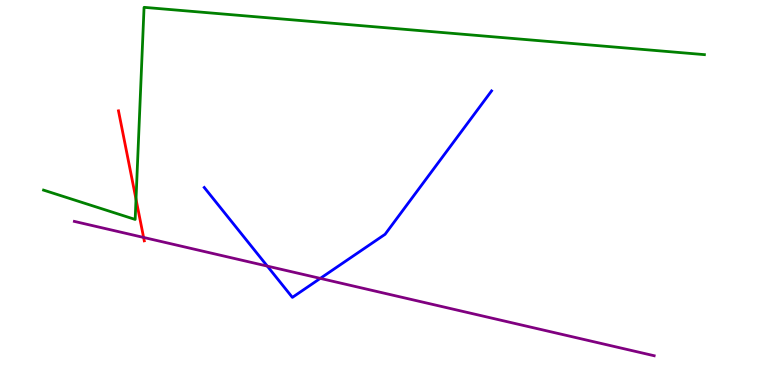[{'lines': ['blue', 'red'], 'intersections': []}, {'lines': ['green', 'red'], 'intersections': [{'x': 1.75, 'y': 4.83}]}, {'lines': ['purple', 'red'], 'intersections': [{'x': 1.85, 'y': 3.83}]}, {'lines': ['blue', 'green'], 'intersections': []}, {'lines': ['blue', 'purple'], 'intersections': [{'x': 3.45, 'y': 3.09}, {'x': 4.13, 'y': 2.77}]}, {'lines': ['green', 'purple'], 'intersections': []}]